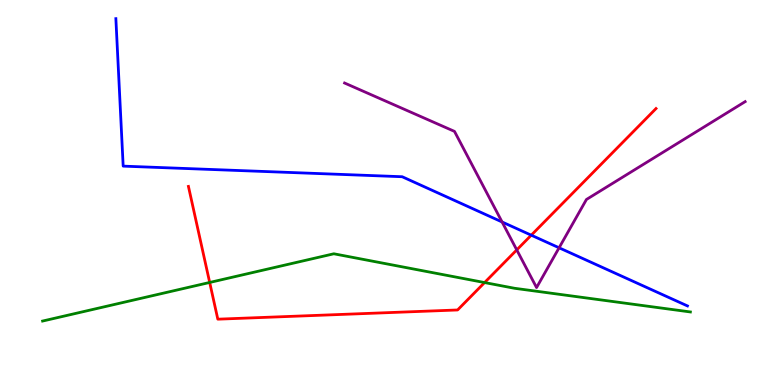[{'lines': ['blue', 'red'], 'intersections': [{'x': 6.85, 'y': 3.89}]}, {'lines': ['green', 'red'], 'intersections': [{'x': 2.71, 'y': 2.66}, {'x': 6.25, 'y': 2.66}]}, {'lines': ['purple', 'red'], 'intersections': [{'x': 6.67, 'y': 3.51}]}, {'lines': ['blue', 'green'], 'intersections': []}, {'lines': ['blue', 'purple'], 'intersections': [{'x': 6.48, 'y': 4.23}, {'x': 7.21, 'y': 3.56}]}, {'lines': ['green', 'purple'], 'intersections': []}]